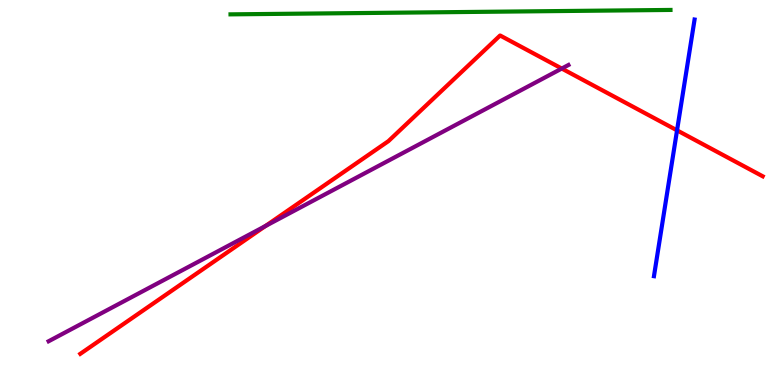[{'lines': ['blue', 'red'], 'intersections': [{'x': 8.74, 'y': 6.61}]}, {'lines': ['green', 'red'], 'intersections': []}, {'lines': ['purple', 'red'], 'intersections': [{'x': 3.43, 'y': 4.13}, {'x': 7.25, 'y': 8.22}]}, {'lines': ['blue', 'green'], 'intersections': []}, {'lines': ['blue', 'purple'], 'intersections': []}, {'lines': ['green', 'purple'], 'intersections': []}]